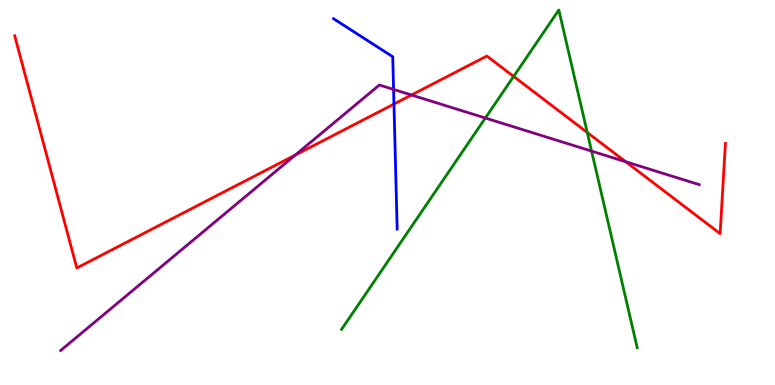[{'lines': ['blue', 'red'], 'intersections': [{'x': 5.08, 'y': 7.3}]}, {'lines': ['green', 'red'], 'intersections': [{'x': 6.63, 'y': 8.01}, {'x': 7.58, 'y': 6.56}]}, {'lines': ['purple', 'red'], 'intersections': [{'x': 3.81, 'y': 5.97}, {'x': 5.31, 'y': 7.53}, {'x': 8.07, 'y': 5.8}]}, {'lines': ['blue', 'green'], 'intersections': []}, {'lines': ['blue', 'purple'], 'intersections': [{'x': 5.08, 'y': 7.68}]}, {'lines': ['green', 'purple'], 'intersections': [{'x': 6.26, 'y': 6.93}, {'x': 7.63, 'y': 6.08}]}]